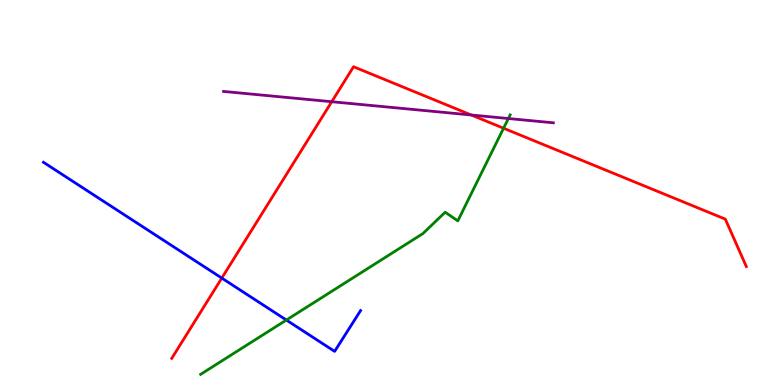[{'lines': ['blue', 'red'], 'intersections': [{'x': 2.86, 'y': 2.78}]}, {'lines': ['green', 'red'], 'intersections': [{'x': 6.5, 'y': 6.67}]}, {'lines': ['purple', 'red'], 'intersections': [{'x': 4.28, 'y': 7.36}, {'x': 6.08, 'y': 7.01}]}, {'lines': ['blue', 'green'], 'intersections': [{'x': 3.7, 'y': 1.69}]}, {'lines': ['blue', 'purple'], 'intersections': []}, {'lines': ['green', 'purple'], 'intersections': [{'x': 6.56, 'y': 6.92}]}]